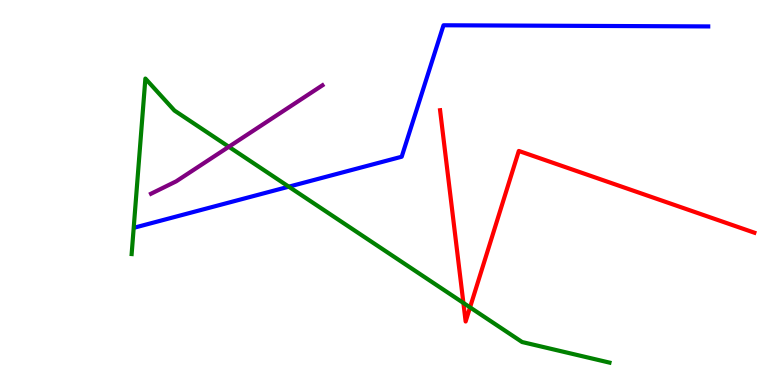[{'lines': ['blue', 'red'], 'intersections': []}, {'lines': ['green', 'red'], 'intersections': [{'x': 5.98, 'y': 2.13}, {'x': 6.07, 'y': 2.02}]}, {'lines': ['purple', 'red'], 'intersections': []}, {'lines': ['blue', 'green'], 'intersections': [{'x': 3.73, 'y': 5.15}]}, {'lines': ['blue', 'purple'], 'intersections': []}, {'lines': ['green', 'purple'], 'intersections': [{'x': 2.95, 'y': 6.19}]}]